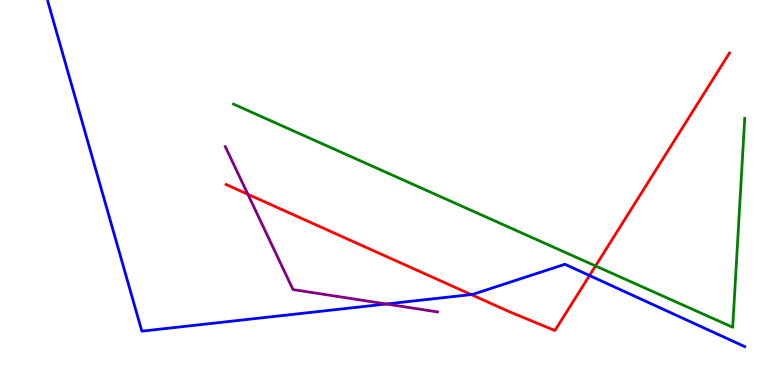[{'lines': ['blue', 'red'], 'intersections': [{'x': 6.08, 'y': 2.35}, {'x': 7.61, 'y': 2.84}]}, {'lines': ['green', 'red'], 'intersections': [{'x': 7.68, 'y': 3.09}]}, {'lines': ['purple', 'red'], 'intersections': [{'x': 3.2, 'y': 4.95}]}, {'lines': ['blue', 'green'], 'intersections': []}, {'lines': ['blue', 'purple'], 'intersections': [{'x': 4.98, 'y': 2.1}]}, {'lines': ['green', 'purple'], 'intersections': []}]